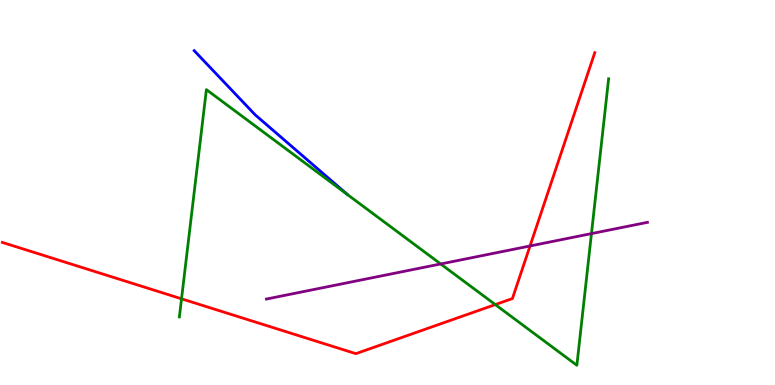[{'lines': ['blue', 'red'], 'intersections': []}, {'lines': ['green', 'red'], 'intersections': [{'x': 2.34, 'y': 2.24}, {'x': 6.39, 'y': 2.09}]}, {'lines': ['purple', 'red'], 'intersections': [{'x': 6.84, 'y': 3.61}]}, {'lines': ['blue', 'green'], 'intersections': []}, {'lines': ['blue', 'purple'], 'intersections': []}, {'lines': ['green', 'purple'], 'intersections': [{'x': 5.69, 'y': 3.14}, {'x': 7.63, 'y': 3.93}]}]